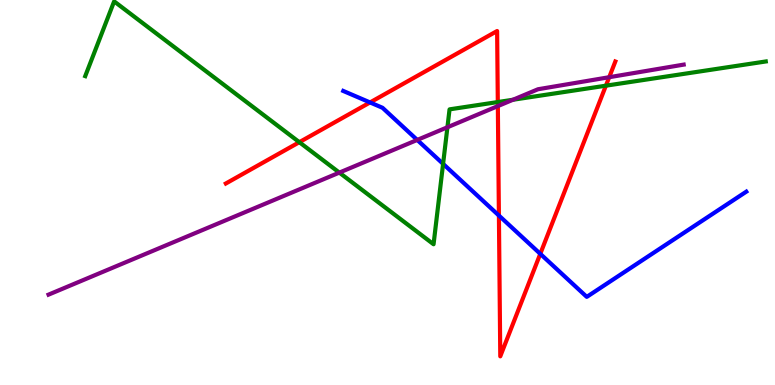[{'lines': ['blue', 'red'], 'intersections': [{'x': 4.77, 'y': 7.34}, {'x': 6.44, 'y': 4.4}, {'x': 6.97, 'y': 3.41}]}, {'lines': ['green', 'red'], 'intersections': [{'x': 3.86, 'y': 6.31}, {'x': 6.42, 'y': 7.35}, {'x': 7.82, 'y': 7.77}]}, {'lines': ['purple', 'red'], 'intersections': [{'x': 6.42, 'y': 7.24}, {'x': 7.86, 'y': 7.99}]}, {'lines': ['blue', 'green'], 'intersections': [{'x': 5.72, 'y': 5.74}]}, {'lines': ['blue', 'purple'], 'intersections': [{'x': 5.38, 'y': 6.37}]}, {'lines': ['green', 'purple'], 'intersections': [{'x': 4.38, 'y': 5.52}, {'x': 5.77, 'y': 6.69}, {'x': 6.62, 'y': 7.41}]}]